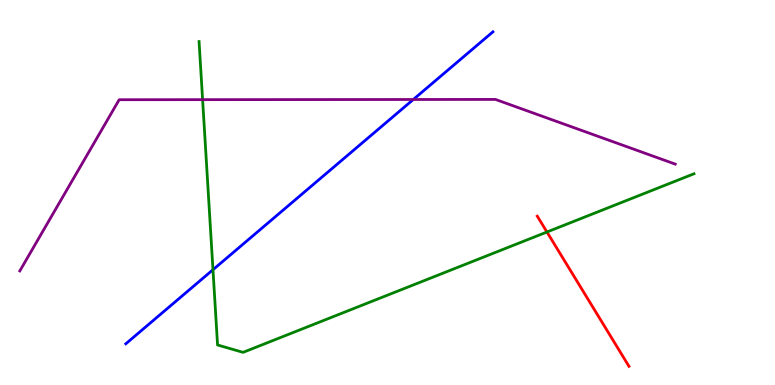[{'lines': ['blue', 'red'], 'intersections': []}, {'lines': ['green', 'red'], 'intersections': [{'x': 7.06, 'y': 3.97}]}, {'lines': ['purple', 'red'], 'intersections': []}, {'lines': ['blue', 'green'], 'intersections': [{'x': 2.75, 'y': 2.99}]}, {'lines': ['blue', 'purple'], 'intersections': [{'x': 5.33, 'y': 7.42}]}, {'lines': ['green', 'purple'], 'intersections': [{'x': 2.61, 'y': 7.41}]}]